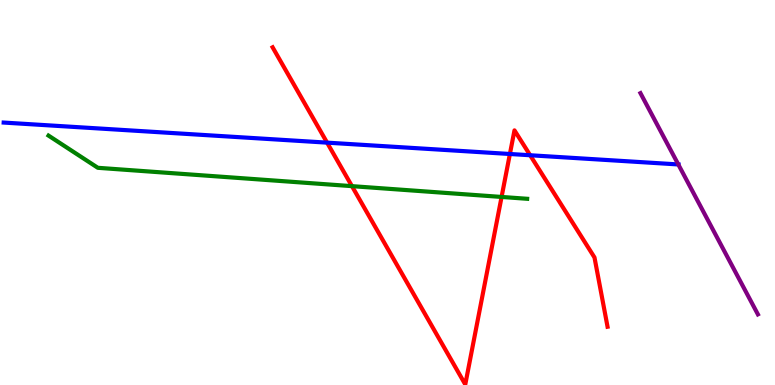[{'lines': ['blue', 'red'], 'intersections': [{'x': 4.22, 'y': 6.3}, {'x': 6.58, 'y': 6.0}, {'x': 6.84, 'y': 5.97}]}, {'lines': ['green', 'red'], 'intersections': [{'x': 4.54, 'y': 5.17}, {'x': 6.47, 'y': 4.88}]}, {'lines': ['purple', 'red'], 'intersections': []}, {'lines': ['blue', 'green'], 'intersections': []}, {'lines': ['blue', 'purple'], 'intersections': [{'x': 8.75, 'y': 5.73}]}, {'lines': ['green', 'purple'], 'intersections': []}]